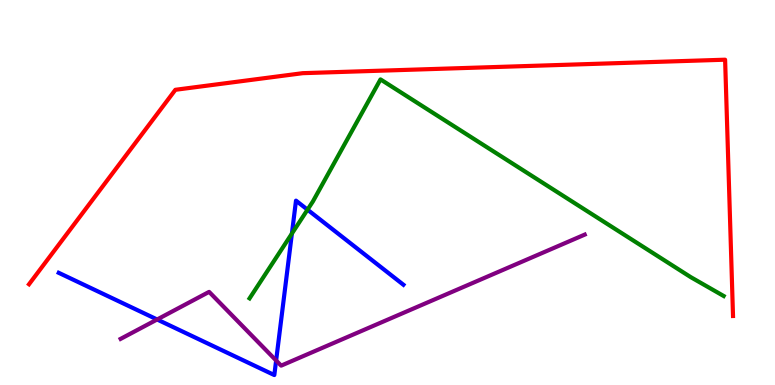[{'lines': ['blue', 'red'], 'intersections': []}, {'lines': ['green', 'red'], 'intersections': []}, {'lines': ['purple', 'red'], 'intersections': []}, {'lines': ['blue', 'green'], 'intersections': [{'x': 3.77, 'y': 3.93}, {'x': 3.97, 'y': 4.55}]}, {'lines': ['blue', 'purple'], 'intersections': [{'x': 2.03, 'y': 1.7}, {'x': 3.56, 'y': 0.636}]}, {'lines': ['green', 'purple'], 'intersections': []}]